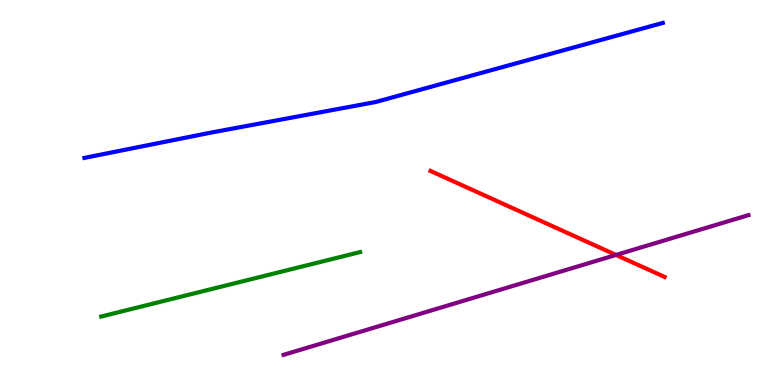[{'lines': ['blue', 'red'], 'intersections': []}, {'lines': ['green', 'red'], 'intersections': []}, {'lines': ['purple', 'red'], 'intersections': [{'x': 7.95, 'y': 3.38}]}, {'lines': ['blue', 'green'], 'intersections': []}, {'lines': ['blue', 'purple'], 'intersections': []}, {'lines': ['green', 'purple'], 'intersections': []}]